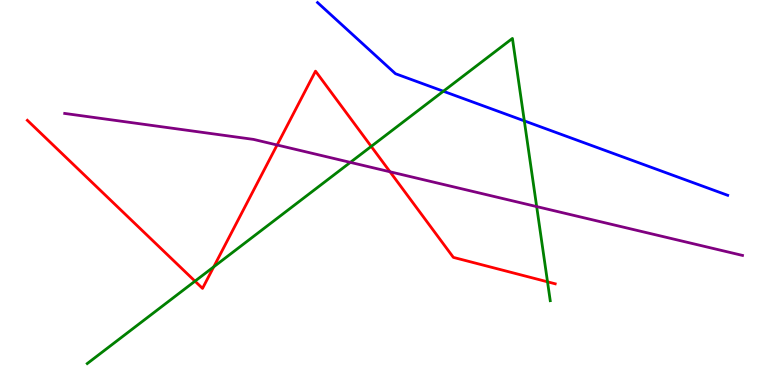[{'lines': ['blue', 'red'], 'intersections': []}, {'lines': ['green', 'red'], 'intersections': [{'x': 2.52, 'y': 2.7}, {'x': 2.76, 'y': 3.07}, {'x': 4.79, 'y': 6.2}, {'x': 7.06, 'y': 2.68}]}, {'lines': ['purple', 'red'], 'intersections': [{'x': 3.58, 'y': 6.23}, {'x': 5.03, 'y': 5.54}]}, {'lines': ['blue', 'green'], 'intersections': [{'x': 5.72, 'y': 7.63}, {'x': 6.77, 'y': 6.86}]}, {'lines': ['blue', 'purple'], 'intersections': []}, {'lines': ['green', 'purple'], 'intersections': [{'x': 4.52, 'y': 5.78}, {'x': 6.92, 'y': 4.63}]}]